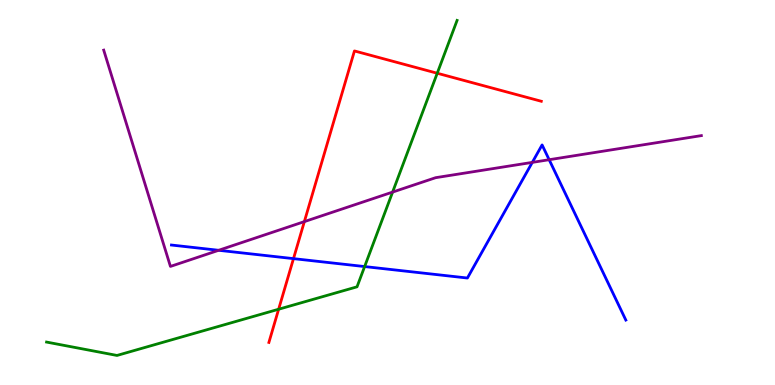[{'lines': ['blue', 'red'], 'intersections': [{'x': 3.79, 'y': 3.28}]}, {'lines': ['green', 'red'], 'intersections': [{'x': 3.6, 'y': 1.97}, {'x': 5.64, 'y': 8.1}]}, {'lines': ['purple', 'red'], 'intersections': [{'x': 3.93, 'y': 4.24}]}, {'lines': ['blue', 'green'], 'intersections': [{'x': 4.7, 'y': 3.08}]}, {'lines': ['blue', 'purple'], 'intersections': [{'x': 2.82, 'y': 3.5}, {'x': 6.87, 'y': 5.78}, {'x': 7.09, 'y': 5.85}]}, {'lines': ['green', 'purple'], 'intersections': [{'x': 5.07, 'y': 5.01}]}]